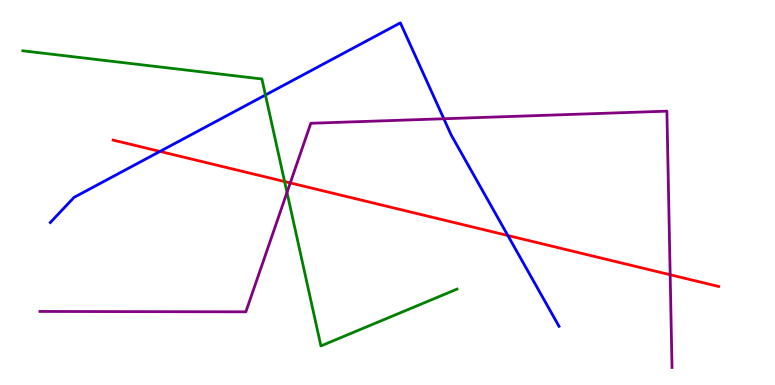[{'lines': ['blue', 'red'], 'intersections': [{'x': 2.06, 'y': 6.07}, {'x': 6.55, 'y': 3.88}]}, {'lines': ['green', 'red'], 'intersections': [{'x': 3.67, 'y': 5.28}]}, {'lines': ['purple', 'red'], 'intersections': [{'x': 3.75, 'y': 5.25}, {'x': 8.65, 'y': 2.86}]}, {'lines': ['blue', 'green'], 'intersections': [{'x': 3.43, 'y': 7.53}]}, {'lines': ['blue', 'purple'], 'intersections': [{'x': 5.73, 'y': 6.92}]}, {'lines': ['green', 'purple'], 'intersections': [{'x': 3.7, 'y': 5.0}]}]